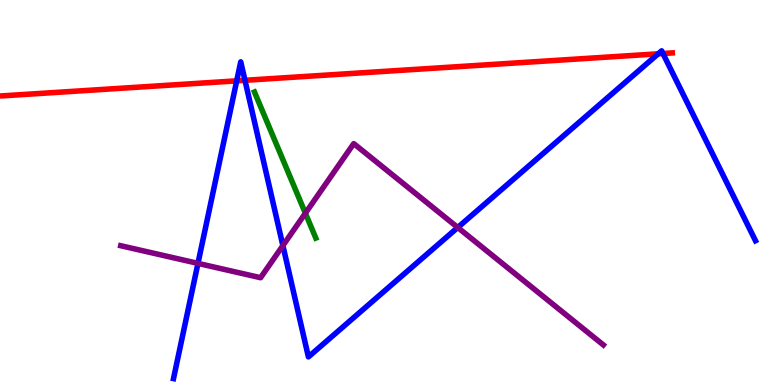[{'lines': ['blue', 'red'], 'intersections': [{'x': 3.05, 'y': 7.9}, {'x': 3.16, 'y': 7.91}, {'x': 8.49, 'y': 8.6}, {'x': 8.55, 'y': 8.61}]}, {'lines': ['green', 'red'], 'intersections': []}, {'lines': ['purple', 'red'], 'intersections': []}, {'lines': ['blue', 'green'], 'intersections': []}, {'lines': ['blue', 'purple'], 'intersections': [{'x': 2.55, 'y': 3.16}, {'x': 3.65, 'y': 3.62}, {'x': 5.91, 'y': 4.09}]}, {'lines': ['green', 'purple'], 'intersections': [{'x': 3.94, 'y': 4.46}]}]